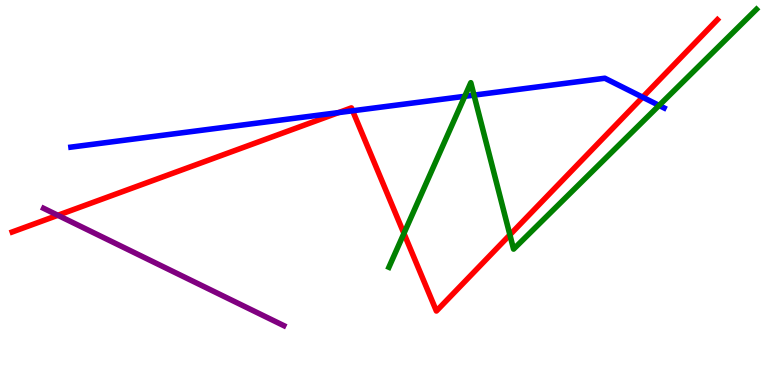[{'lines': ['blue', 'red'], 'intersections': [{'x': 4.37, 'y': 7.08}, {'x': 4.55, 'y': 7.12}, {'x': 8.29, 'y': 7.48}]}, {'lines': ['green', 'red'], 'intersections': [{'x': 5.21, 'y': 3.94}, {'x': 6.58, 'y': 3.9}]}, {'lines': ['purple', 'red'], 'intersections': [{'x': 0.747, 'y': 4.41}]}, {'lines': ['blue', 'green'], 'intersections': [{'x': 6.0, 'y': 7.5}, {'x': 6.12, 'y': 7.53}, {'x': 8.5, 'y': 7.26}]}, {'lines': ['blue', 'purple'], 'intersections': []}, {'lines': ['green', 'purple'], 'intersections': []}]